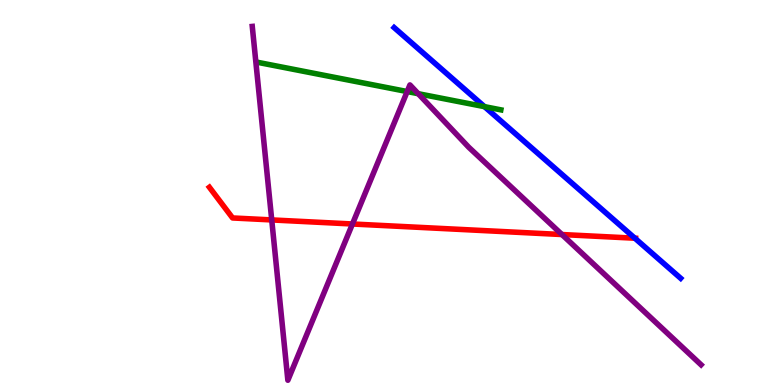[{'lines': ['blue', 'red'], 'intersections': [{'x': 8.19, 'y': 3.81}]}, {'lines': ['green', 'red'], 'intersections': []}, {'lines': ['purple', 'red'], 'intersections': [{'x': 3.51, 'y': 4.29}, {'x': 4.55, 'y': 4.18}, {'x': 7.25, 'y': 3.91}]}, {'lines': ['blue', 'green'], 'intersections': [{'x': 6.25, 'y': 7.23}]}, {'lines': ['blue', 'purple'], 'intersections': []}, {'lines': ['green', 'purple'], 'intersections': [{'x': 5.25, 'y': 7.62}, {'x': 5.4, 'y': 7.57}]}]